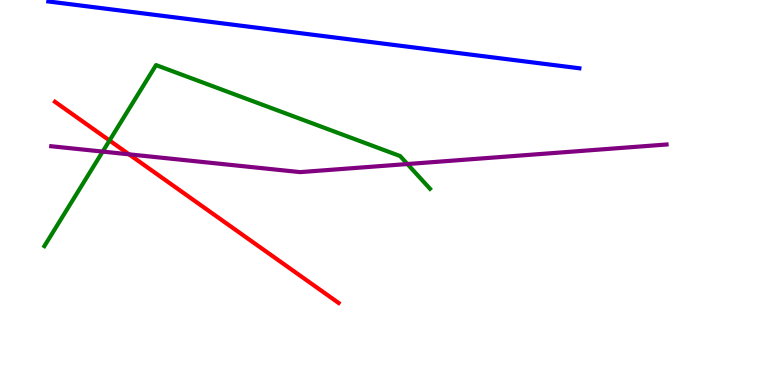[{'lines': ['blue', 'red'], 'intersections': []}, {'lines': ['green', 'red'], 'intersections': [{'x': 1.41, 'y': 6.35}]}, {'lines': ['purple', 'red'], 'intersections': [{'x': 1.67, 'y': 5.99}]}, {'lines': ['blue', 'green'], 'intersections': []}, {'lines': ['blue', 'purple'], 'intersections': []}, {'lines': ['green', 'purple'], 'intersections': [{'x': 1.32, 'y': 6.06}, {'x': 5.26, 'y': 5.74}]}]